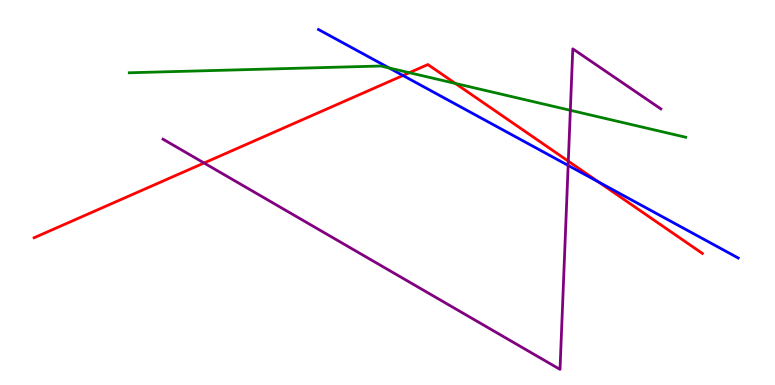[{'lines': ['blue', 'red'], 'intersections': [{'x': 5.2, 'y': 8.04}, {'x': 7.72, 'y': 5.27}]}, {'lines': ['green', 'red'], 'intersections': [{'x': 5.28, 'y': 8.11}, {'x': 5.88, 'y': 7.83}]}, {'lines': ['purple', 'red'], 'intersections': [{'x': 2.63, 'y': 5.77}, {'x': 7.33, 'y': 5.81}]}, {'lines': ['blue', 'green'], 'intersections': [{'x': 5.02, 'y': 8.23}]}, {'lines': ['blue', 'purple'], 'intersections': [{'x': 7.33, 'y': 5.7}]}, {'lines': ['green', 'purple'], 'intersections': [{'x': 7.36, 'y': 7.14}]}]